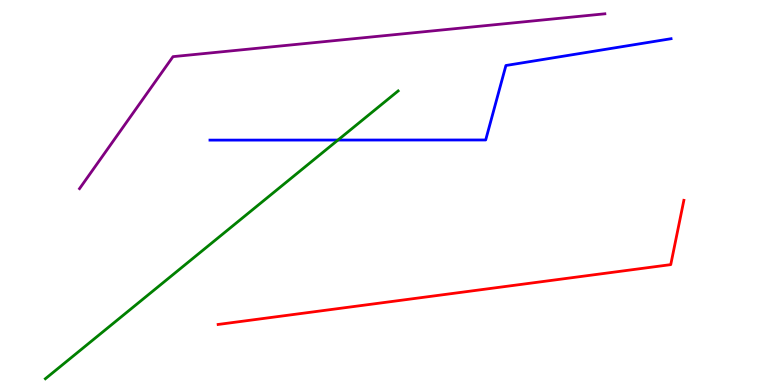[{'lines': ['blue', 'red'], 'intersections': []}, {'lines': ['green', 'red'], 'intersections': []}, {'lines': ['purple', 'red'], 'intersections': []}, {'lines': ['blue', 'green'], 'intersections': [{'x': 4.36, 'y': 6.36}]}, {'lines': ['blue', 'purple'], 'intersections': []}, {'lines': ['green', 'purple'], 'intersections': []}]